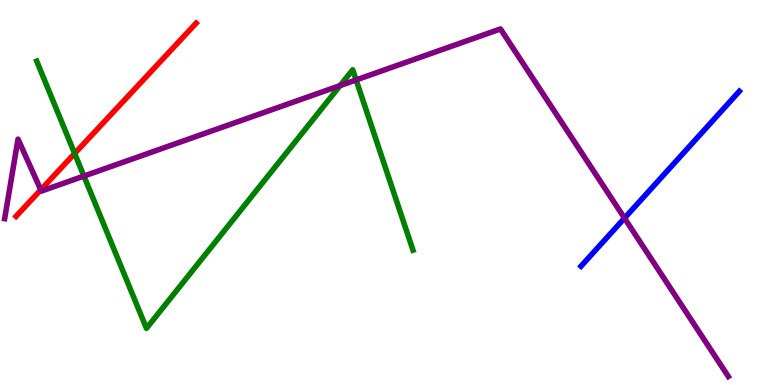[{'lines': ['blue', 'red'], 'intersections': []}, {'lines': ['green', 'red'], 'intersections': [{'x': 0.963, 'y': 6.01}]}, {'lines': ['purple', 'red'], 'intersections': [{'x': 0.526, 'y': 5.07}]}, {'lines': ['blue', 'green'], 'intersections': []}, {'lines': ['blue', 'purple'], 'intersections': [{'x': 8.06, 'y': 4.33}]}, {'lines': ['green', 'purple'], 'intersections': [{'x': 1.08, 'y': 5.43}, {'x': 4.39, 'y': 7.78}, {'x': 4.6, 'y': 7.92}]}]